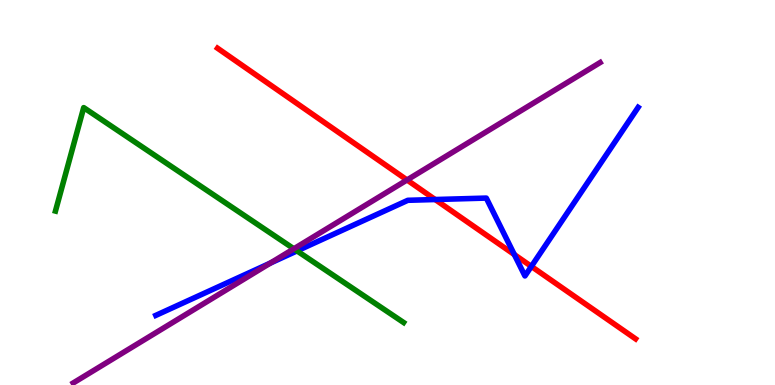[{'lines': ['blue', 'red'], 'intersections': [{'x': 5.62, 'y': 4.82}, {'x': 6.64, 'y': 3.39}, {'x': 6.86, 'y': 3.08}]}, {'lines': ['green', 'red'], 'intersections': []}, {'lines': ['purple', 'red'], 'intersections': [{'x': 5.25, 'y': 5.33}]}, {'lines': ['blue', 'green'], 'intersections': [{'x': 3.83, 'y': 3.48}]}, {'lines': ['blue', 'purple'], 'intersections': [{'x': 3.49, 'y': 3.17}]}, {'lines': ['green', 'purple'], 'intersections': [{'x': 3.79, 'y': 3.54}]}]